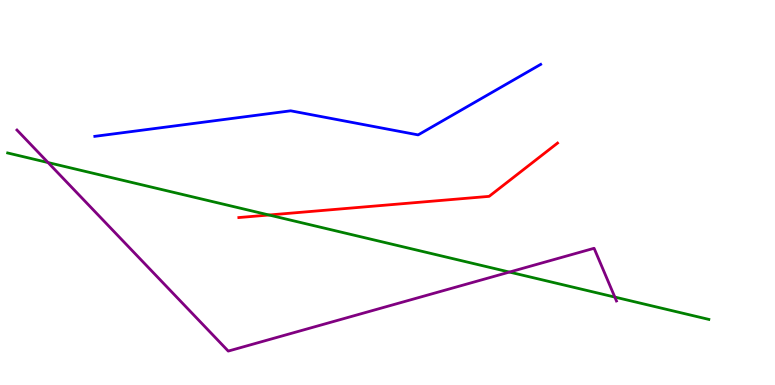[{'lines': ['blue', 'red'], 'intersections': []}, {'lines': ['green', 'red'], 'intersections': [{'x': 3.47, 'y': 4.42}]}, {'lines': ['purple', 'red'], 'intersections': []}, {'lines': ['blue', 'green'], 'intersections': []}, {'lines': ['blue', 'purple'], 'intersections': []}, {'lines': ['green', 'purple'], 'intersections': [{'x': 0.62, 'y': 5.78}, {'x': 6.57, 'y': 2.93}, {'x': 7.93, 'y': 2.28}]}]